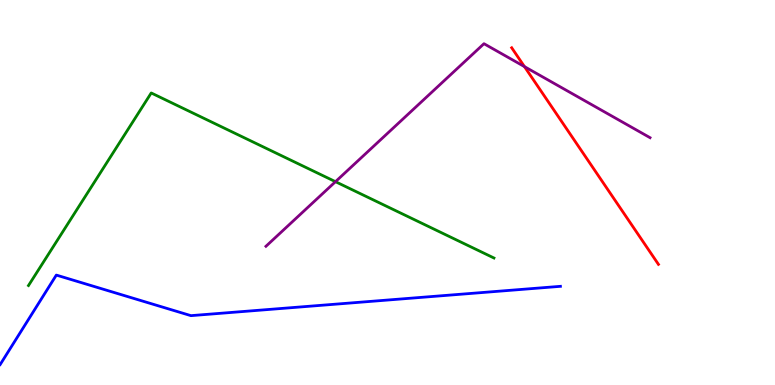[{'lines': ['blue', 'red'], 'intersections': []}, {'lines': ['green', 'red'], 'intersections': []}, {'lines': ['purple', 'red'], 'intersections': [{'x': 6.77, 'y': 8.27}]}, {'lines': ['blue', 'green'], 'intersections': []}, {'lines': ['blue', 'purple'], 'intersections': []}, {'lines': ['green', 'purple'], 'intersections': [{'x': 4.33, 'y': 5.28}]}]